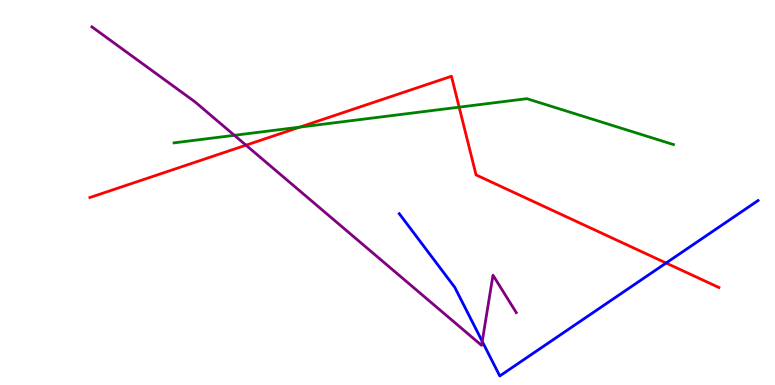[{'lines': ['blue', 'red'], 'intersections': [{'x': 8.59, 'y': 3.17}]}, {'lines': ['green', 'red'], 'intersections': [{'x': 3.87, 'y': 6.7}, {'x': 5.92, 'y': 7.22}]}, {'lines': ['purple', 'red'], 'intersections': [{'x': 3.17, 'y': 6.23}]}, {'lines': ['blue', 'green'], 'intersections': []}, {'lines': ['blue', 'purple'], 'intersections': [{'x': 6.22, 'y': 1.13}]}, {'lines': ['green', 'purple'], 'intersections': [{'x': 3.02, 'y': 6.49}]}]